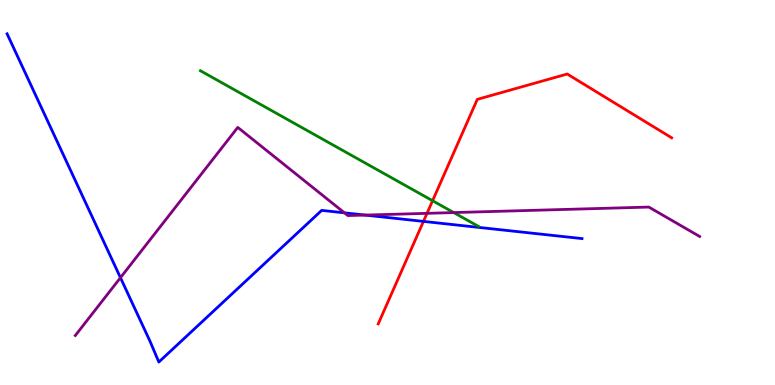[{'lines': ['blue', 'red'], 'intersections': [{'x': 5.46, 'y': 4.25}]}, {'lines': ['green', 'red'], 'intersections': [{'x': 5.58, 'y': 4.79}]}, {'lines': ['purple', 'red'], 'intersections': [{'x': 5.51, 'y': 4.46}]}, {'lines': ['blue', 'green'], 'intersections': []}, {'lines': ['blue', 'purple'], 'intersections': [{'x': 1.55, 'y': 2.79}, {'x': 4.44, 'y': 4.47}, {'x': 4.71, 'y': 4.41}]}, {'lines': ['green', 'purple'], 'intersections': [{'x': 5.85, 'y': 4.48}]}]